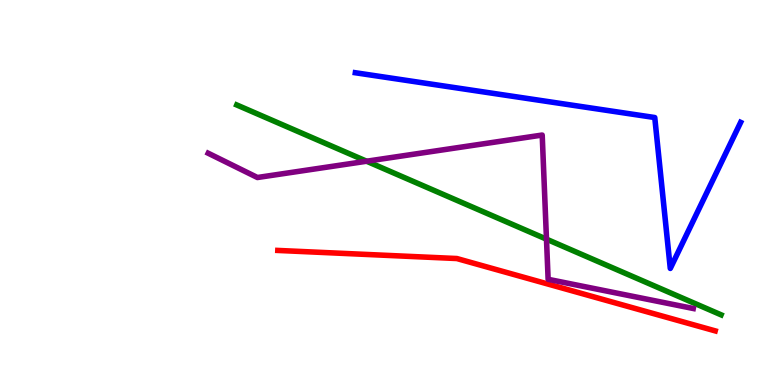[{'lines': ['blue', 'red'], 'intersections': []}, {'lines': ['green', 'red'], 'intersections': []}, {'lines': ['purple', 'red'], 'intersections': []}, {'lines': ['blue', 'green'], 'intersections': []}, {'lines': ['blue', 'purple'], 'intersections': []}, {'lines': ['green', 'purple'], 'intersections': [{'x': 4.73, 'y': 5.81}, {'x': 7.05, 'y': 3.79}]}]